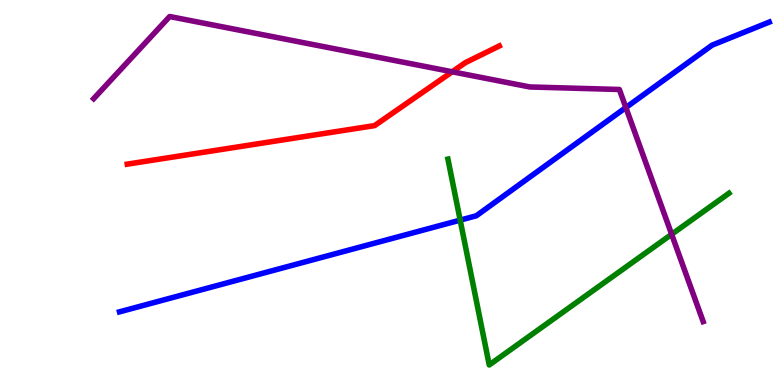[{'lines': ['blue', 'red'], 'intersections': []}, {'lines': ['green', 'red'], 'intersections': []}, {'lines': ['purple', 'red'], 'intersections': [{'x': 5.83, 'y': 8.14}]}, {'lines': ['blue', 'green'], 'intersections': [{'x': 5.94, 'y': 4.28}]}, {'lines': ['blue', 'purple'], 'intersections': [{'x': 8.08, 'y': 7.21}]}, {'lines': ['green', 'purple'], 'intersections': [{'x': 8.67, 'y': 3.91}]}]